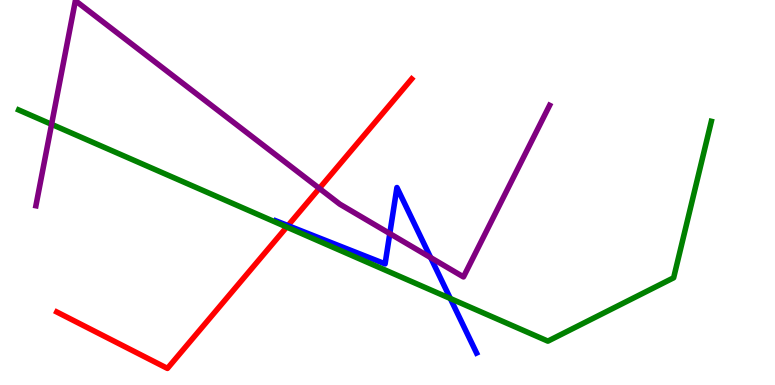[{'lines': ['blue', 'red'], 'intersections': [{'x': 3.72, 'y': 4.14}]}, {'lines': ['green', 'red'], 'intersections': [{'x': 3.7, 'y': 4.1}]}, {'lines': ['purple', 'red'], 'intersections': [{'x': 4.12, 'y': 5.11}]}, {'lines': ['blue', 'green'], 'intersections': [{'x': 5.81, 'y': 2.25}]}, {'lines': ['blue', 'purple'], 'intersections': [{'x': 5.03, 'y': 3.93}, {'x': 5.56, 'y': 3.31}]}, {'lines': ['green', 'purple'], 'intersections': [{'x': 0.666, 'y': 6.77}]}]